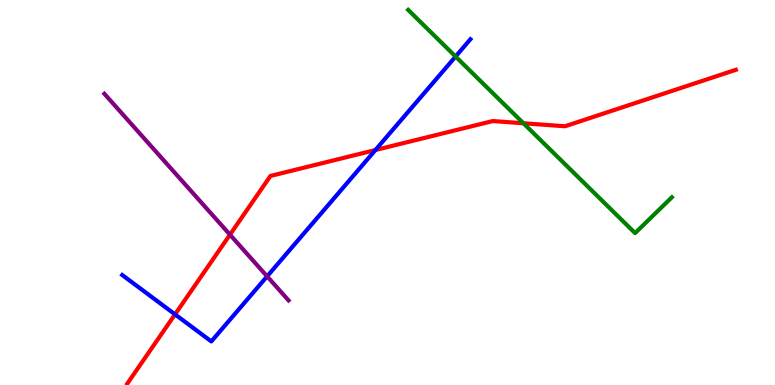[{'lines': ['blue', 'red'], 'intersections': [{'x': 2.26, 'y': 1.83}, {'x': 4.84, 'y': 6.1}]}, {'lines': ['green', 'red'], 'intersections': [{'x': 6.75, 'y': 6.8}]}, {'lines': ['purple', 'red'], 'intersections': [{'x': 2.97, 'y': 3.9}]}, {'lines': ['blue', 'green'], 'intersections': [{'x': 5.88, 'y': 8.53}]}, {'lines': ['blue', 'purple'], 'intersections': [{'x': 3.45, 'y': 2.82}]}, {'lines': ['green', 'purple'], 'intersections': []}]